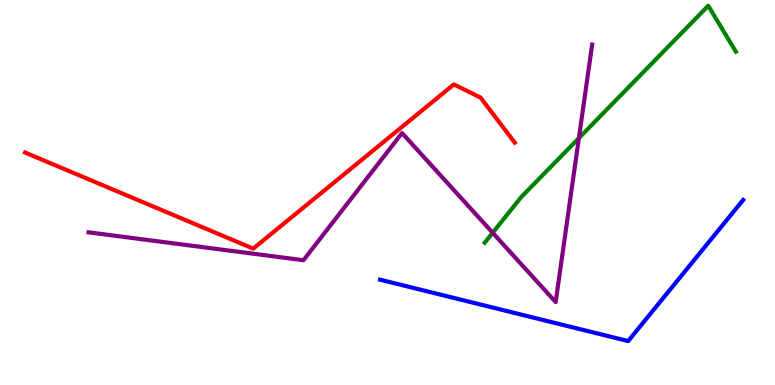[{'lines': ['blue', 'red'], 'intersections': []}, {'lines': ['green', 'red'], 'intersections': []}, {'lines': ['purple', 'red'], 'intersections': []}, {'lines': ['blue', 'green'], 'intersections': []}, {'lines': ['blue', 'purple'], 'intersections': []}, {'lines': ['green', 'purple'], 'intersections': [{'x': 6.36, 'y': 3.95}, {'x': 7.47, 'y': 6.41}]}]